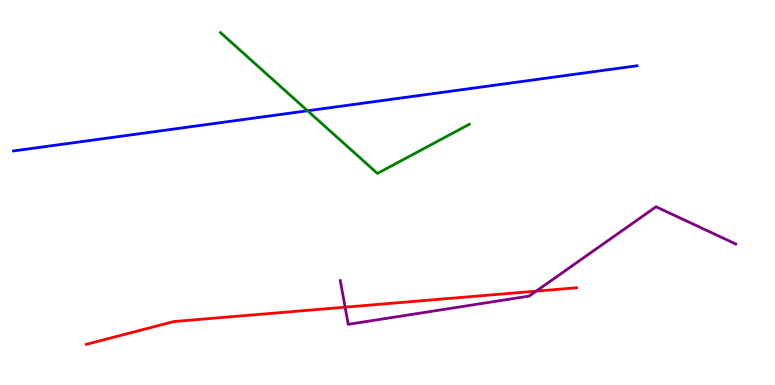[{'lines': ['blue', 'red'], 'intersections': []}, {'lines': ['green', 'red'], 'intersections': []}, {'lines': ['purple', 'red'], 'intersections': [{'x': 4.45, 'y': 2.02}, {'x': 6.92, 'y': 2.44}]}, {'lines': ['blue', 'green'], 'intersections': [{'x': 3.97, 'y': 7.12}]}, {'lines': ['blue', 'purple'], 'intersections': []}, {'lines': ['green', 'purple'], 'intersections': []}]